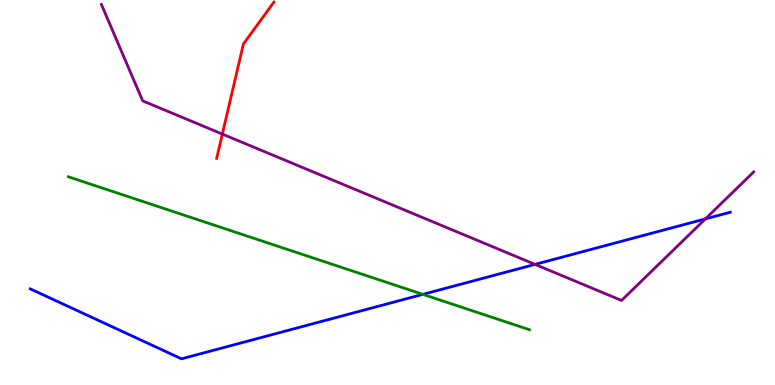[{'lines': ['blue', 'red'], 'intersections': []}, {'lines': ['green', 'red'], 'intersections': []}, {'lines': ['purple', 'red'], 'intersections': [{'x': 2.87, 'y': 6.52}]}, {'lines': ['blue', 'green'], 'intersections': [{'x': 5.46, 'y': 2.35}]}, {'lines': ['blue', 'purple'], 'intersections': [{'x': 6.9, 'y': 3.13}, {'x': 9.1, 'y': 4.31}]}, {'lines': ['green', 'purple'], 'intersections': []}]